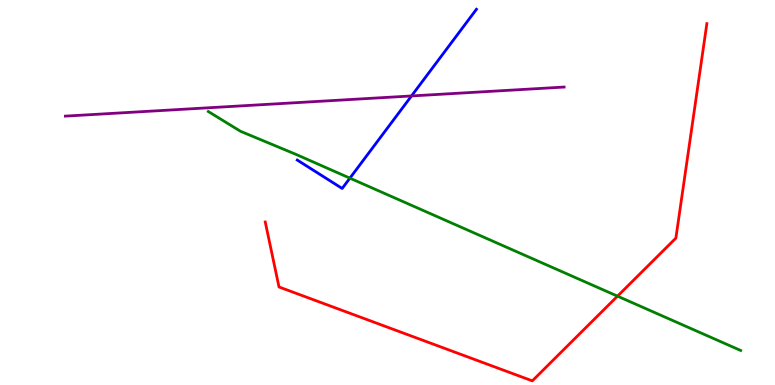[{'lines': ['blue', 'red'], 'intersections': []}, {'lines': ['green', 'red'], 'intersections': [{'x': 7.97, 'y': 2.31}]}, {'lines': ['purple', 'red'], 'intersections': []}, {'lines': ['blue', 'green'], 'intersections': [{'x': 4.51, 'y': 5.37}]}, {'lines': ['blue', 'purple'], 'intersections': [{'x': 5.31, 'y': 7.51}]}, {'lines': ['green', 'purple'], 'intersections': []}]